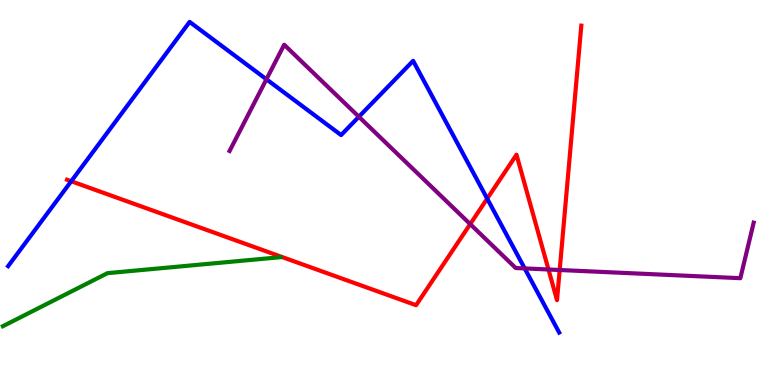[{'lines': ['blue', 'red'], 'intersections': [{'x': 0.919, 'y': 5.29}, {'x': 6.29, 'y': 4.84}]}, {'lines': ['green', 'red'], 'intersections': []}, {'lines': ['purple', 'red'], 'intersections': [{'x': 6.07, 'y': 4.18}, {'x': 7.08, 'y': 3.0}, {'x': 7.22, 'y': 2.99}]}, {'lines': ['blue', 'green'], 'intersections': []}, {'lines': ['blue', 'purple'], 'intersections': [{'x': 3.44, 'y': 7.94}, {'x': 4.63, 'y': 6.97}, {'x': 6.77, 'y': 3.03}]}, {'lines': ['green', 'purple'], 'intersections': []}]